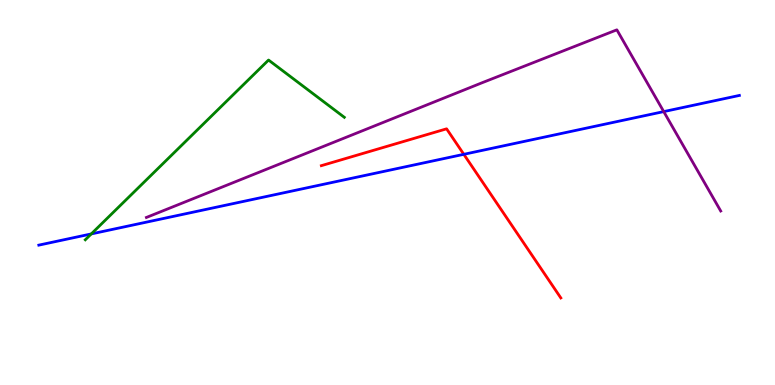[{'lines': ['blue', 'red'], 'intersections': [{'x': 5.98, 'y': 5.99}]}, {'lines': ['green', 'red'], 'intersections': []}, {'lines': ['purple', 'red'], 'intersections': []}, {'lines': ['blue', 'green'], 'intersections': [{'x': 1.18, 'y': 3.92}]}, {'lines': ['blue', 'purple'], 'intersections': [{'x': 8.56, 'y': 7.1}]}, {'lines': ['green', 'purple'], 'intersections': []}]